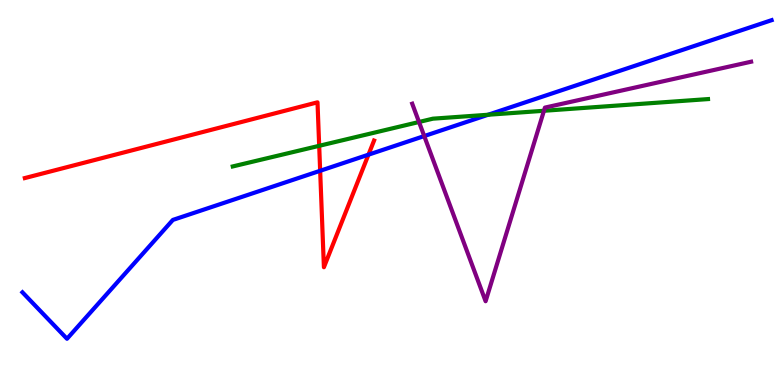[{'lines': ['blue', 'red'], 'intersections': [{'x': 4.13, 'y': 5.56}, {'x': 4.75, 'y': 5.98}]}, {'lines': ['green', 'red'], 'intersections': [{'x': 4.12, 'y': 6.21}]}, {'lines': ['purple', 'red'], 'intersections': []}, {'lines': ['blue', 'green'], 'intersections': [{'x': 6.3, 'y': 7.02}]}, {'lines': ['blue', 'purple'], 'intersections': [{'x': 5.47, 'y': 6.47}]}, {'lines': ['green', 'purple'], 'intersections': [{'x': 5.41, 'y': 6.83}, {'x': 7.02, 'y': 7.12}]}]